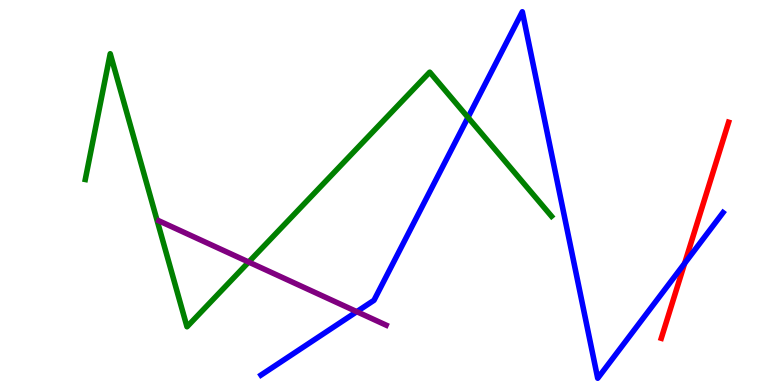[{'lines': ['blue', 'red'], 'intersections': [{'x': 8.83, 'y': 3.16}]}, {'lines': ['green', 'red'], 'intersections': []}, {'lines': ['purple', 'red'], 'intersections': []}, {'lines': ['blue', 'green'], 'intersections': [{'x': 6.04, 'y': 6.95}]}, {'lines': ['blue', 'purple'], 'intersections': [{'x': 4.6, 'y': 1.9}]}, {'lines': ['green', 'purple'], 'intersections': [{'x': 3.21, 'y': 3.19}]}]